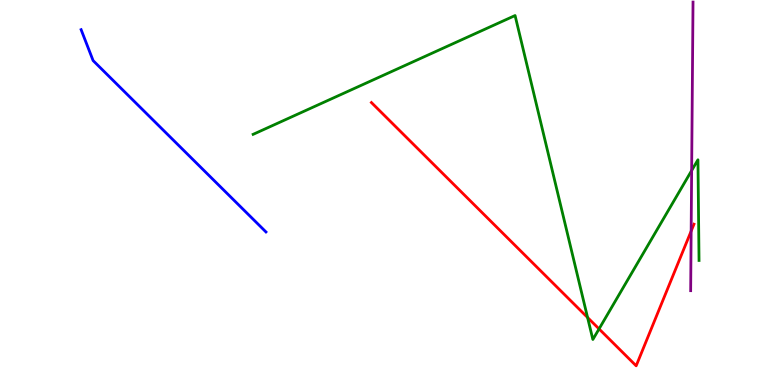[{'lines': ['blue', 'red'], 'intersections': []}, {'lines': ['green', 'red'], 'intersections': [{'x': 7.58, 'y': 1.75}, {'x': 7.73, 'y': 1.46}]}, {'lines': ['purple', 'red'], 'intersections': [{'x': 8.92, 'y': 4.0}]}, {'lines': ['blue', 'green'], 'intersections': []}, {'lines': ['blue', 'purple'], 'intersections': []}, {'lines': ['green', 'purple'], 'intersections': [{'x': 8.92, 'y': 5.57}]}]